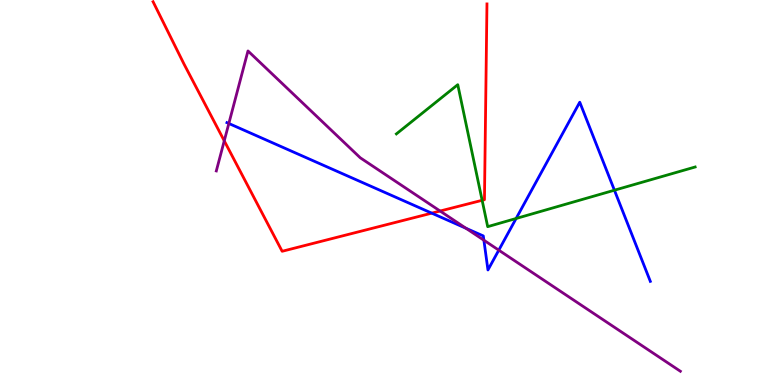[{'lines': ['blue', 'red'], 'intersections': [{'x': 5.57, 'y': 4.46}]}, {'lines': ['green', 'red'], 'intersections': [{'x': 6.22, 'y': 4.8}]}, {'lines': ['purple', 'red'], 'intersections': [{'x': 2.89, 'y': 6.34}, {'x': 5.68, 'y': 4.52}]}, {'lines': ['blue', 'green'], 'intersections': [{'x': 6.66, 'y': 4.33}, {'x': 7.93, 'y': 5.06}]}, {'lines': ['blue', 'purple'], 'intersections': [{'x': 2.95, 'y': 6.79}, {'x': 6.01, 'y': 4.07}, {'x': 6.24, 'y': 3.76}, {'x': 6.44, 'y': 3.5}]}, {'lines': ['green', 'purple'], 'intersections': []}]